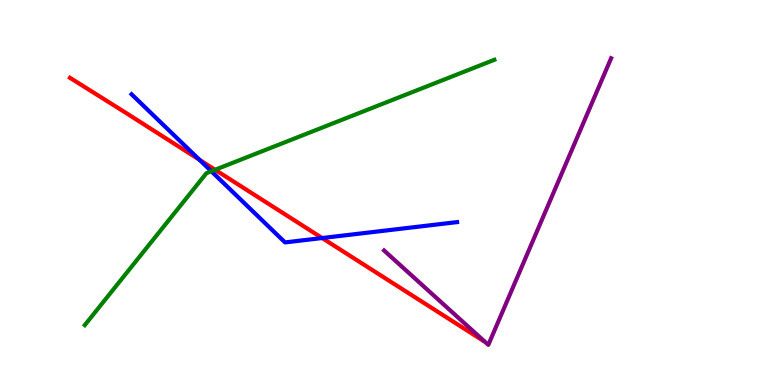[{'lines': ['blue', 'red'], 'intersections': [{'x': 2.57, 'y': 5.85}, {'x': 4.16, 'y': 3.82}]}, {'lines': ['green', 'red'], 'intersections': [{'x': 2.78, 'y': 5.59}]}, {'lines': ['purple', 'red'], 'intersections': []}, {'lines': ['blue', 'green'], 'intersections': [{'x': 2.73, 'y': 5.55}]}, {'lines': ['blue', 'purple'], 'intersections': []}, {'lines': ['green', 'purple'], 'intersections': []}]